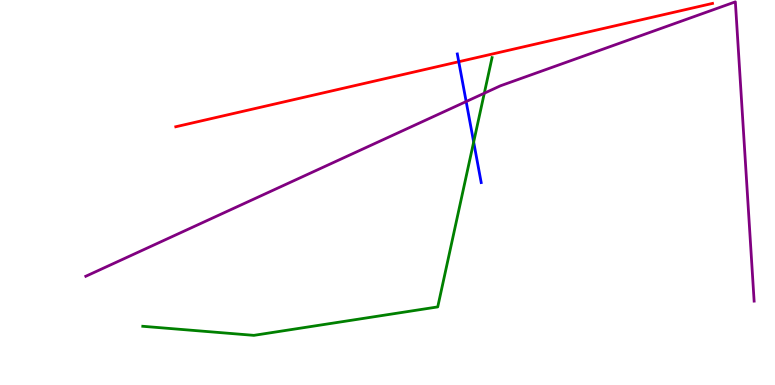[{'lines': ['blue', 'red'], 'intersections': [{'x': 5.92, 'y': 8.4}]}, {'lines': ['green', 'red'], 'intersections': []}, {'lines': ['purple', 'red'], 'intersections': []}, {'lines': ['blue', 'green'], 'intersections': [{'x': 6.11, 'y': 6.31}]}, {'lines': ['blue', 'purple'], 'intersections': [{'x': 6.01, 'y': 7.36}]}, {'lines': ['green', 'purple'], 'intersections': [{'x': 6.25, 'y': 7.58}]}]